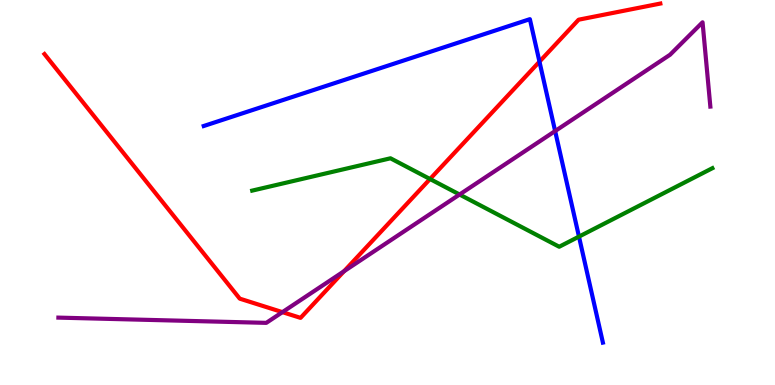[{'lines': ['blue', 'red'], 'intersections': [{'x': 6.96, 'y': 8.4}]}, {'lines': ['green', 'red'], 'intersections': [{'x': 5.55, 'y': 5.35}]}, {'lines': ['purple', 'red'], 'intersections': [{'x': 3.64, 'y': 1.89}, {'x': 4.44, 'y': 2.96}]}, {'lines': ['blue', 'green'], 'intersections': [{'x': 7.47, 'y': 3.85}]}, {'lines': ['blue', 'purple'], 'intersections': [{'x': 7.16, 'y': 6.6}]}, {'lines': ['green', 'purple'], 'intersections': [{'x': 5.93, 'y': 4.95}]}]